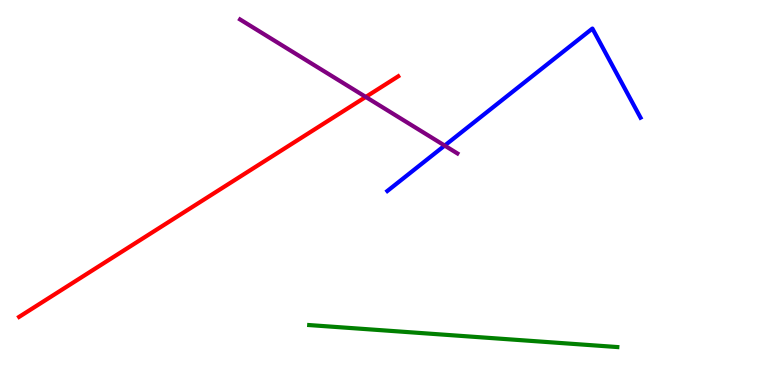[{'lines': ['blue', 'red'], 'intersections': []}, {'lines': ['green', 'red'], 'intersections': []}, {'lines': ['purple', 'red'], 'intersections': [{'x': 4.72, 'y': 7.48}]}, {'lines': ['blue', 'green'], 'intersections': []}, {'lines': ['blue', 'purple'], 'intersections': [{'x': 5.74, 'y': 6.22}]}, {'lines': ['green', 'purple'], 'intersections': []}]